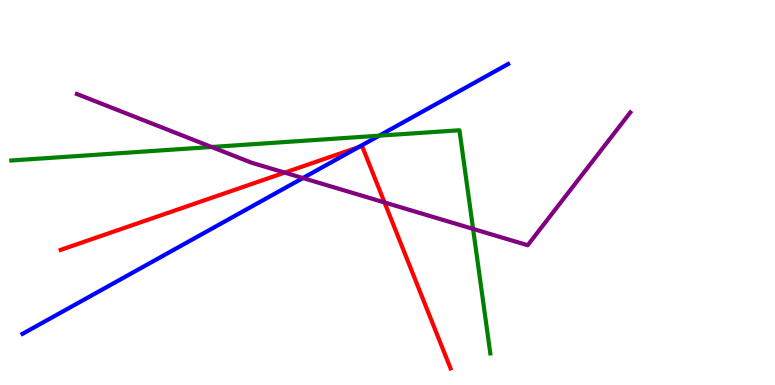[{'lines': ['blue', 'red'], 'intersections': [{'x': 4.63, 'y': 6.18}]}, {'lines': ['green', 'red'], 'intersections': []}, {'lines': ['purple', 'red'], 'intersections': [{'x': 3.67, 'y': 5.52}, {'x': 4.96, 'y': 4.74}]}, {'lines': ['blue', 'green'], 'intersections': [{'x': 4.89, 'y': 6.48}]}, {'lines': ['blue', 'purple'], 'intersections': [{'x': 3.91, 'y': 5.38}]}, {'lines': ['green', 'purple'], 'intersections': [{'x': 2.73, 'y': 6.18}, {'x': 6.1, 'y': 4.05}]}]